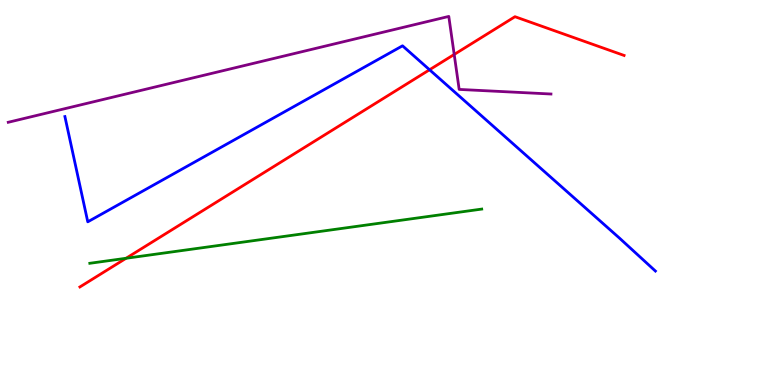[{'lines': ['blue', 'red'], 'intersections': [{'x': 5.54, 'y': 8.19}]}, {'lines': ['green', 'red'], 'intersections': [{'x': 1.63, 'y': 3.29}]}, {'lines': ['purple', 'red'], 'intersections': [{'x': 5.86, 'y': 8.59}]}, {'lines': ['blue', 'green'], 'intersections': []}, {'lines': ['blue', 'purple'], 'intersections': []}, {'lines': ['green', 'purple'], 'intersections': []}]